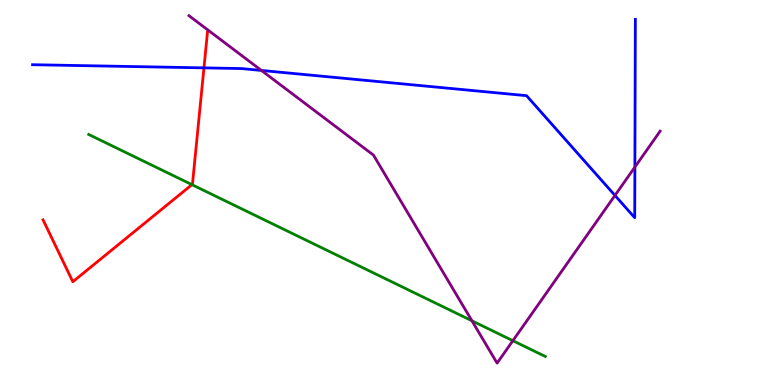[{'lines': ['blue', 'red'], 'intersections': [{'x': 2.63, 'y': 8.24}]}, {'lines': ['green', 'red'], 'intersections': [{'x': 2.48, 'y': 5.2}]}, {'lines': ['purple', 'red'], 'intersections': []}, {'lines': ['blue', 'green'], 'intersections': []}, {'lines': ['blue', 'purple'], 'intersections': [{'x': 3.37, 'y': 8.17}, {'x': 7.93, 'y': 4.92}, {'x': 8.19, 'y': 5.66}]}, {'lines': ['green', 'purple'], 'intersections': [{'x': 6.09, 'y': 1.67}, {'x': 6.62, 'y': 1.15}]}]